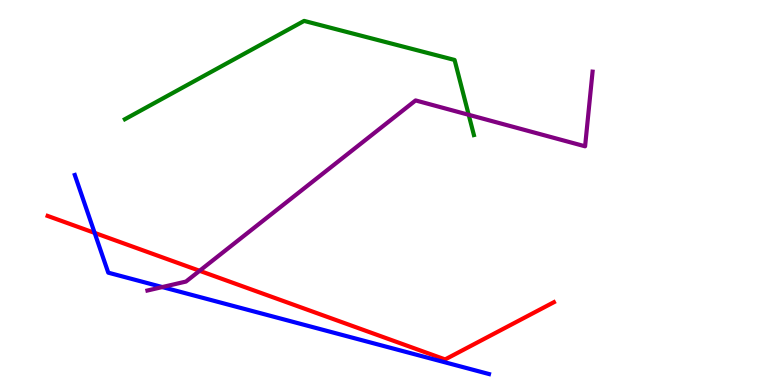[{'lines': ['blue', 'red'], 'intersections': [{'x': 1.22, 'y': 3.95}]}, {'lines': ['green', 'red'], 'intersections': []}, {'lines': ['purple', 'red'], 'intersections': [{'x': 2.58, 'y': 2.97}]}, {'lines': ['blue', 'green'], 'intersections': []}, {'lines': ['blue', 'purple'], 'intersections': [{'x': 2.09, 'y': 2.54}]}, {'lines': ['green', 'purple'], 'intersections': [{'x': 6.05, 'y': 7.02}]}]